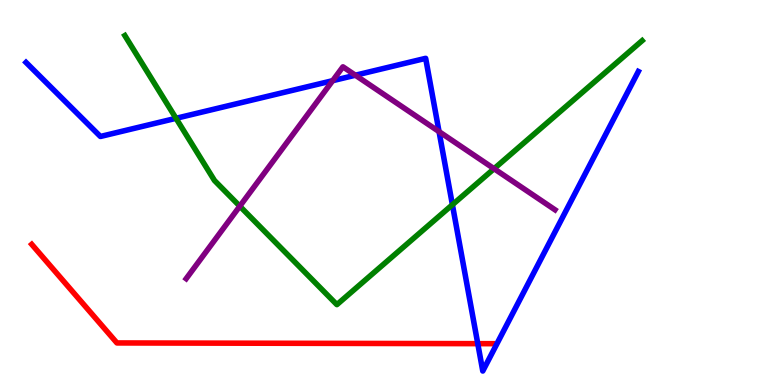[{'lines': ['blue', 'red'], 'intersections': [{'x': 6.16, 'y': 1.07}]}, {'lines': ['green', 'red'], 'intersections': []}, {'lines': ['purple', 'red'], 'intersections': []}, {'lines': ['blue', 'green'], 'intersections': [{'x': 2.27, 'y': 6.93}, {'x': 5.84, 'y': 4.68}]}, {'lines': ['blue', 'purple'], 'intersections': [{'x': 4.29, 'y': 7.9}, {'x': 4.59, 'y': 8.05}, {'x': 5.67, 'y': 6.58}]}, {'lines': ['green', 'purple'], 'intersections': [{'x': 3.09, 'y': 4.64}, {'x': 6.38, 'y': 5.62}]}]